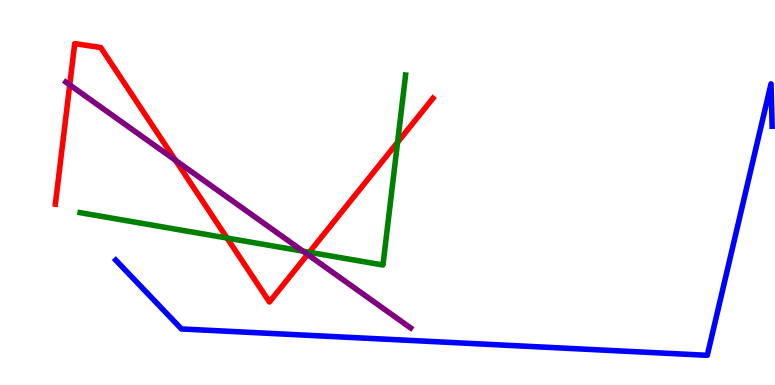[{'lines': ['blue', 'red'], 'intersections': []}, {'lines': ['green', 'red'], 'intersections': [{'x': 2.93, 'y': 3.82}, {'x': 3.99, 'y': 3.45}, {'x': 5.13, 'y': 6.3}]}, {'lines': ['purple', 'red'], 'intersections': [{'x': 0.9, 'y': 7.79}, {'x': 2.26, 'y': 5.84}, {'x': 3.97, 'y': 3.39}]}, {'lines': ['blue', 'green'], 'intersections': []}, {'lines': ['blue', 'purple'], 'intersections': []}, {'lines': ['green', 'purple'], 'intersections': [{'x': 3.91, 'y': 3.48}]}]